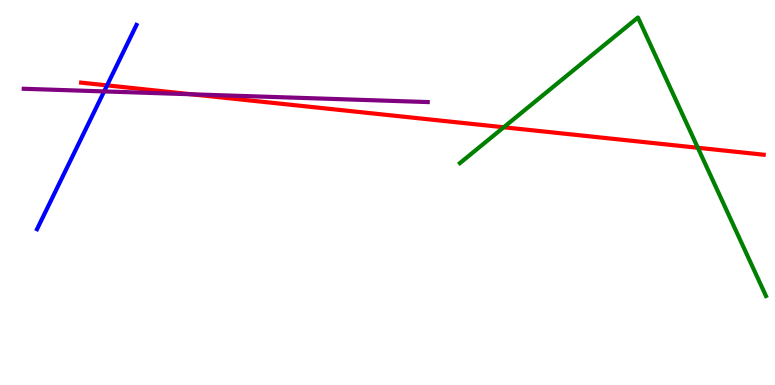[{'lines': ['blue', 'red'], 'intersections': [{'x': 1.38, 'y': 7.78}]}, {'lines': ['green', 'red'], 'intersections': [{'x': 6.5, 'y': 6.69}, {'x': 9.0, 'y': 6.16}]}, {'lines': ['purple', 'red'], 'intersections': [{'x': 2.47, 'y': 7.55}]}, {'lines': ['blue', 'green'], 'intersections': []}, {'lines': ['blue', 'purple'], 'intersections': [{'x': 1.34, 'y': 7.63}]}, {'lines': ['green', 'purple'], 'intersections': []}]